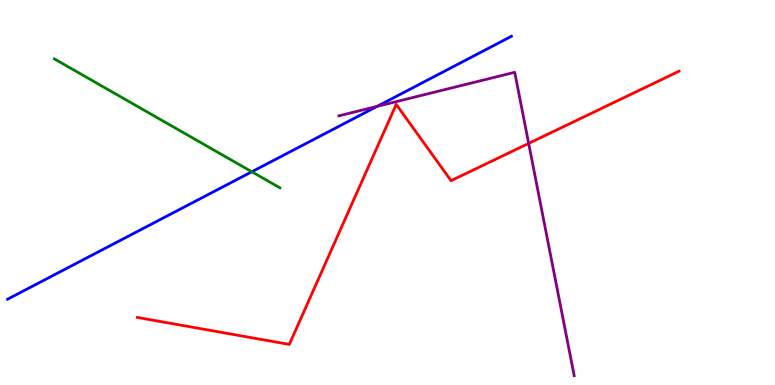[{'lines': ['blue', 'red'], 'intersections': []}, {'lines': ['green', 'red'], 'intersections': []}, {'lines': ['purple', 'red'], 'intersections': [{'x': 6.82, 'y': 6.28}]}, {'lines': ['blue', 'green'], 'intersections': [{'x': 3.25, 'y': 5.54}]}, {'lines': ['blue', 'purple'], 'intersections': [{'x': 4.87, 'y': 7.24}]}, {'lines': ['green', 'purple'], 'intersections': []}]